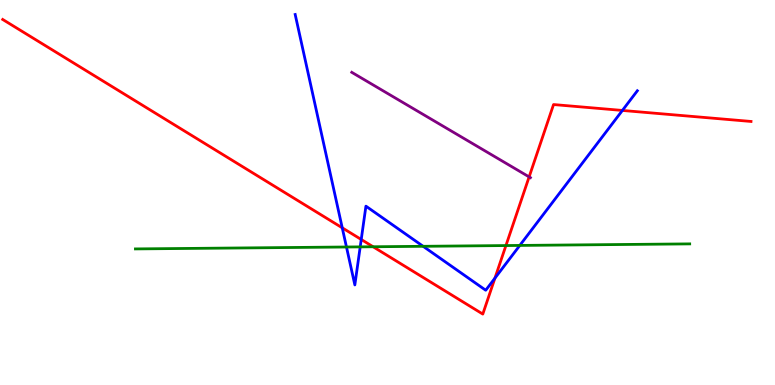[{'lines': ['blue', 'red'], 'intersections': [{'x': 4.42, 'y': 4.08}, {'x': 4.66, 'y': 3.78}, {'x': 6.39, 'y': 2.78}, {'x': 8.03, 'y': 7.13}]}, {'lines': ['green', 'red'], 'intersections': [{'x': 4.81, 'y': 3.59}, {'x': 6.53, 'y': 3.62}]}, {'lines': ['purple', 'red'], 'intersections': [{'x': 6.83, 'y': 5.41}]}, {'lines': ['blue', 'green'], 'intersections': [{'x': 4.47, 'y': 3.58}, {'x': 4.65, 'y': 3.59}, {'x': 5.46, 'y': 3.6}, {'x': 6.71, 'y': 3.63}]}, {'lines': ['blue', 'purple'], 'intersections': []}, {'lines': ['green', 'purple'], 'intersections': []}]